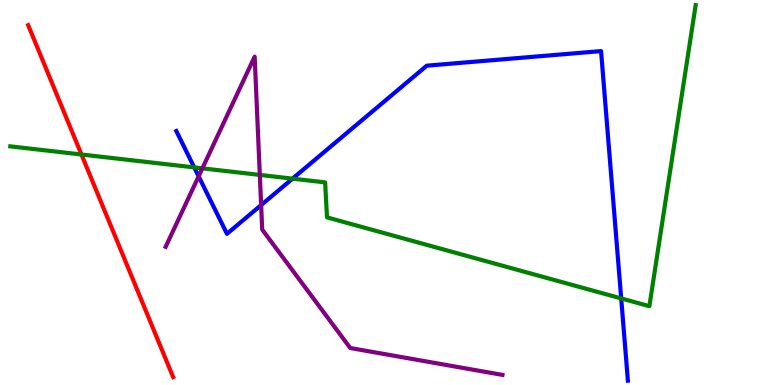[{'lines': ['blue', 'red'], 'intersections': []}, {'lines': ['green', 'red'], 'intersections': [{'x': 1.05, 'y': 5.99}]}, {'lines': ['purple', 'red'], 'intersections': []}, {'lines': ['blue', 'green'], 'intersections': [{'x': 2.51, 'y': 5.65}, {'x': 3.77, 'y': 5.36}, {'x': 8.02, 'y': 2.25}]}, {'lines': ['blue', 'purple'], 'intersections': [{'x': 2.56, 'y': 5.42}, {'x': 3.37, 'y': 4.67}]}, {'lines': ['green', 'purple'], 'intersections': [{'x': 2.61, 'y': 5.63}, {'x': 3.35, 'y': 5.46}]}]